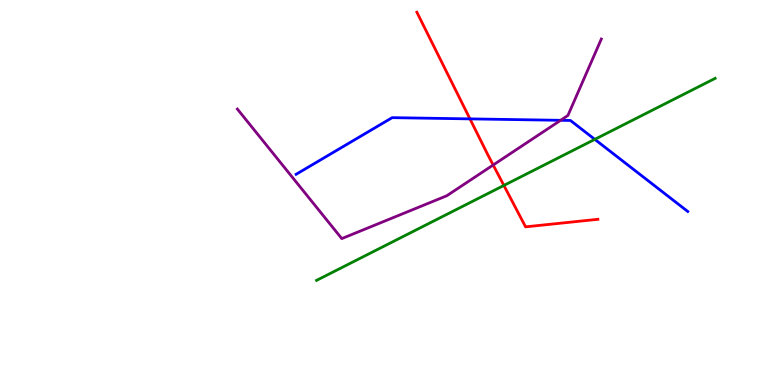[{'lines': ['blue', 'red'], 'intersections': [{'x': 6.06, 'y': 6.91}]}, {'lines': ['green', 'red'], 'intersections': [{'x': 6.5, 'y': 5.18}]}, {'lines': ['purple', 'red'], 'intersections': [{'x': 6.36, 'y': 5.71}]}, {'lines': ['blue', 'green'], 'intersections': [{'x': 7.67, 'y': 6.38}]}, {'lines': ['blue', 'purple'], 'intersections': [{'x': 7.23, 'y': 6.87}]}, {'lines': ['green', 'purple'], 'intersections': []}]